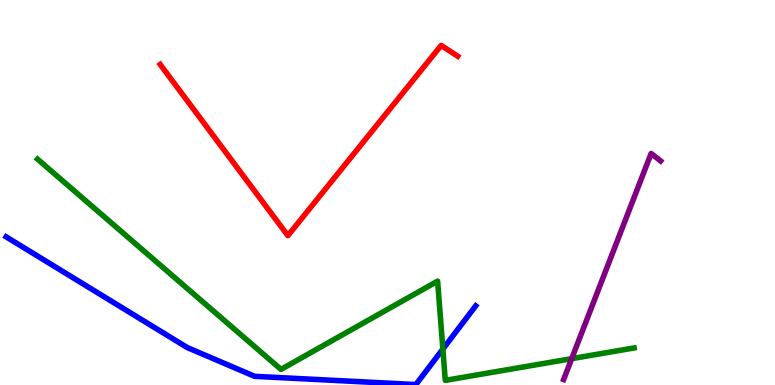[{'lines': ['blue', 'red'], 'intersections': []}, {'lines': ['green', 'red'], 'intersections': []}, {'lines': ['purple', 'red'], 'intersections': []}, {'lines': ['blue', 'green'], 'intersections': [{'x': 5.71, 'y': 0.934}]}, {'lines': ['blue', 'purple'], 'intersections': []}, {'lines': ['green', 'purple'], 'intersections': [{'x': 7.38, 'y': 0.684}]}]